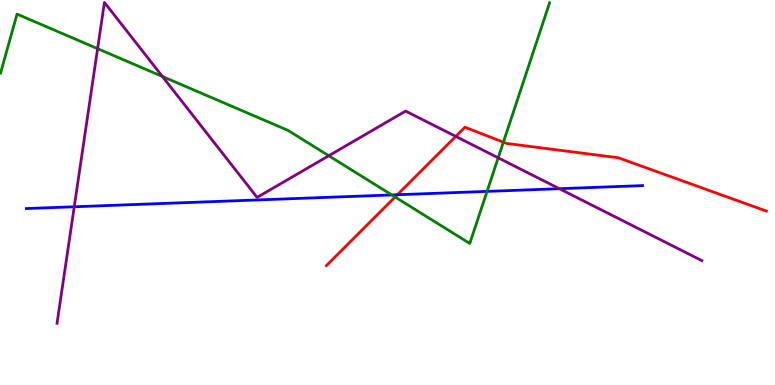[{'lines': ['blue', 'red'], 'intersections': [{'x': 5.13, 'y': 4.94}]}, {'lines': ['green', 'red'], 'intersections': [{'x': 5.1, 'y': 4.88}, {'x': 6.5, 'y': 6.31}]}, {'lines': ['purple', 'red'], 'intersections': [{'x': 5.88, 'y': 6.46}]}, {'lines': ['blue', 'green'], 'intersections': [{'x': 5.06, 'y': 4.94}, {'x': 6.28, 'y': 5.03}]}, {'lines': ['blue', 'purple'], 'intersections': [{'x': 0.958, 'y': 4.63}, {'x': 7.22, 'y': 5.1}]}, {'lines': ['green', 'purple'], 'intersections': [{'x': 1.26, 'y': 8.74}, {'x': 2.1, 'y': 8.01}, {'x': 4.24, 'y': 5.95}, {'x': 6.43, 'y': 5.9}]}]